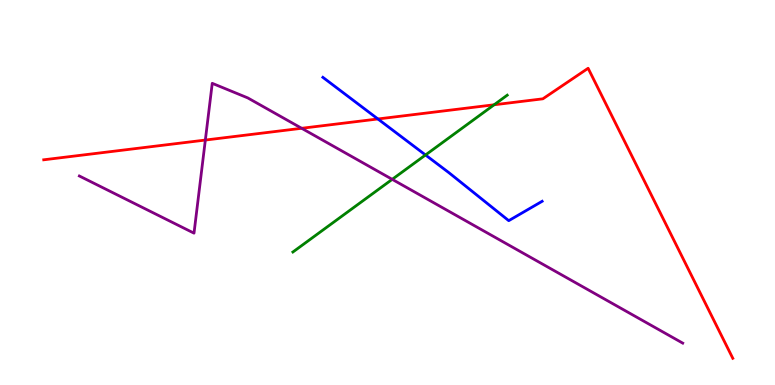[{'lines': ['blue', 'red'], 'intersections': [{'x': 4.88, 'y': 6.91}]}, {'lines': ['green', 'red'], 'intersections': [{'x': 6.38, 'y': 7.28}]}, {'lines': ['purple', 'red'], 'intersections': [{'x': 2.65, 'y': 6.36}, {'x': 3.89, 'y': 6.67}]}, {'lines': ['blue', 'green'], 'intersections': [{'x': 5.49, 'y': 5.97}]}, {'lines': ['blue', 'purple'], 'intersections': []}, {'lines': ['green', 'purple'], 'intersections': [{'x': 5.06, 'y': 5.34}]}]